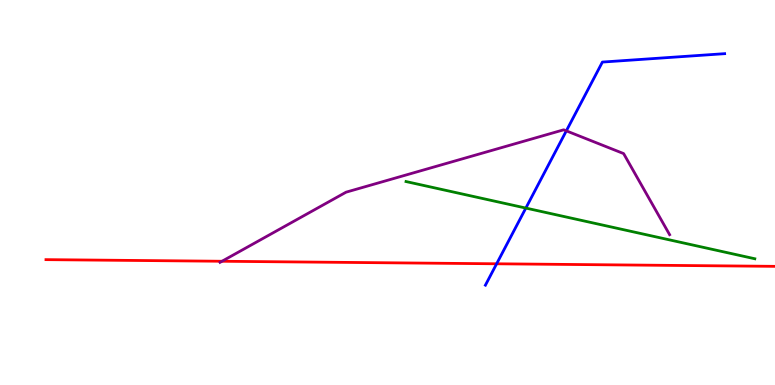[{'lines': ['blue', 'red'], 'intersections': [{'x': 6.41, 'y': 3.15}]}, {'lines': ['green', 'red'], 'intersections': []}, {'lines': ['purple', 'red'], 'intersections': [{'x': 2.86, 'y': 3.21}]}, {'lines': ['blue', 'green'], 'intersections': [{'x': 6.79, 'y': 4.6}]}, {'lines': ['blue', 'purple'], 'intersections': [{'x': 7.31, 'y': 6.6}]}, {'lines': ['green', 'purple'], 'intersections': []}]